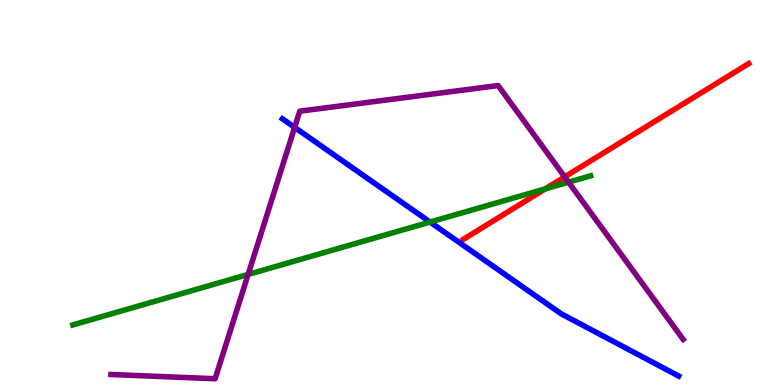[{'lines': ['blue', 'red'], 'intersections': []}, {'lines': ['green', 'red'], 'intersections': [{'x': 7.04, 'y': 5.09}]}, {'lines': ['purple', 'red'], 'intersections': [{'x': 7.29, 'y': 5.41}]}, {'lines': ['blue', 'green'], 'intersections': [{'x': 5.55, 'y': 4.23}]}, {'lines': ['blue', 'purple'], 'intersections': [{'x': 3.8, 'y': 6.69}]}, {'lines': ['green', 'purple'], 'intersections': [{'x': 3.2, 'y': 2.87}, {'x': 7.34, 'y': 5.27}]}]